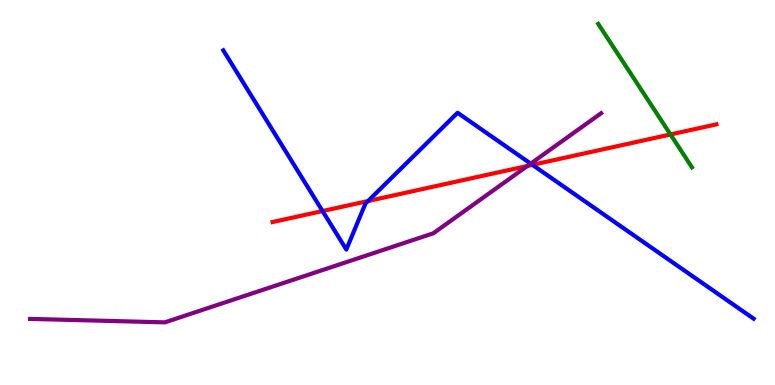[{'lines': ['blue', 'red'], 'intersections': [{'x': 4.16, 'y': 4.52}, {'x': 4.75, 'y': 4.78}, {'x': 6.87, 'y': 5.72}]}, {'lines': ['green', 'red'], 'intersections': [{'x': 8.65, 'y': 6.51}]}, {'lines': ['purple', 'red'], 'intersections': [{'x': 6.81, 'y': 5.69}]}, {'lines': ['blue', 'green'], 'intersections': []}, {'lines': ['blue', 'purple'], 'intersections': [{'x': 6.85, 'y': 5.75}]}, {'lines': ['green', 'purple'], 'intersections': []}]